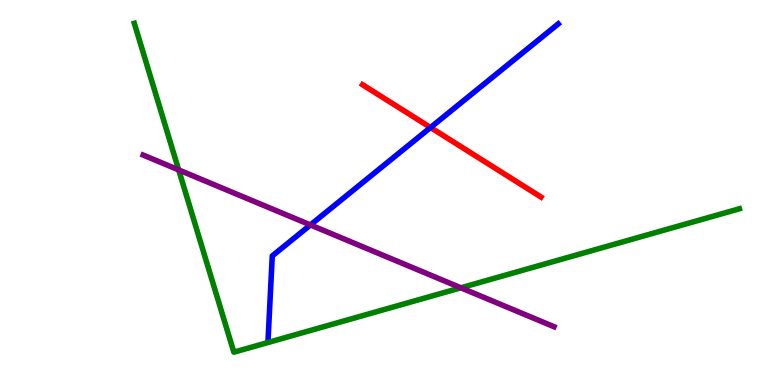[{'lines': ['blue', 'red'], 'intersections': [{'x': 5.56, 'y': 6.69}]}, {'lines': ['green', 'red'], 'intersections': []}, {'lines': ['purple', 'red'], 'intersections': []}, {'lines': ['blue', 'green'], 'intersections': []}, {'lines': ['blue', 'purple'], 'intersections': [{'x': 4.01, 'y': 4.16}]}, {'lines': ['green', 'purple'], 'intersections': [{'x': 2.31, 'y': 5.59}, {'x': 5.95, 'y': 2.52}]}]